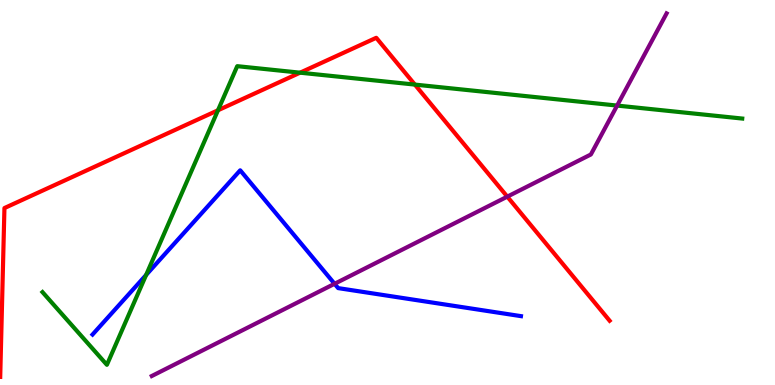[{'lines': ['blue', 'red'], 'intersections': []}, {'lines': ['green', 'red'], 'intersections': [{'x': 2.81, 'y': 7.14}, {'x': 3.87, 'y': 8.11}, {'x': 5.35, 'y': 7.8}]}, {'lines': ['purple', 'red'], 'intersections': [{'x': 6.55, 'y': 4.89}]}, {'lines': ['blue', 'green'], 'intersections': [{'x': 1.89, 'y': 2.86}]}, {'lines': ['blue', 'purple'], 'intersections': [{'x': 4.32, 'y': 2.63}]}, {'lines': ['green', 'purple'], 'intersections': [{'x': 7.96, 'y': 7.26}]}]